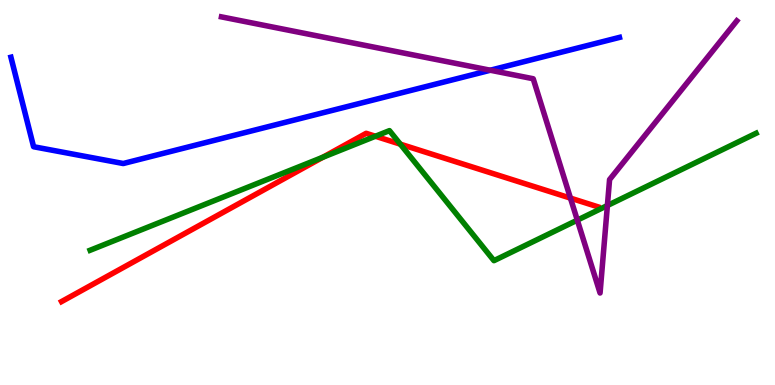[{'lines': ['blue', 'red'], 'intersections': []}, {'lines': ['green', 'red'], 'intersections': [{'x': 4.17, 'y': 5.92}, {'x': 4.84, 'y': 6.46}, {'x': 5.17, 'y': 6.26}]}, {'lines': ['purple', 'red'], 'intersections': [{'x': 7.36, 'y': 4.85}]}, {'lines': ['blue', 'green'], 'intersections': []}, {'lines': ['blue', 'purple'], 'intersections': [{'x': 6.33, 'y': 8.18}]}, {'lines': ['green', 'purple'], 'intersections': [{'x': 7.45, 'y': 4.28}, {'x': 7.84, 'y': 4.66}]}]